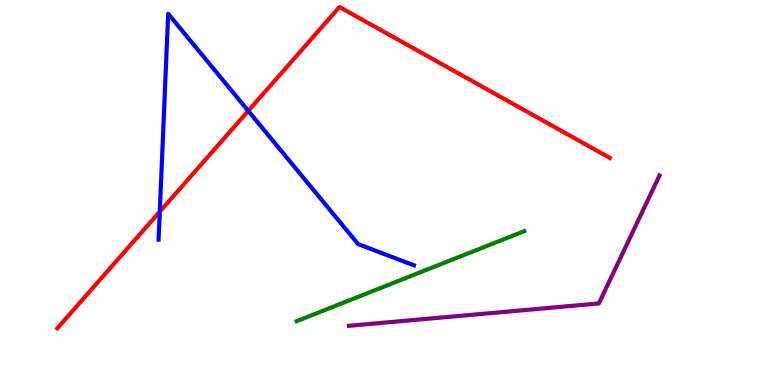[{'lines': ['blue', 'red'], 'intersections': [{'x': 2.06, 'y': 4.5}, {'x': 3.2, 'y': 7.12}]}, {'lines': ['green', 'red'], 'intersections': []}, {'lines': ['purple', 'red'], 'intersections': []}, {'lines': ['blue', 'green'], 'intersections': []}, {'lines': ['blue', 'purple'], 'intersections': []}, {'lines': ['green', 'purple'], 'intersections': []}]